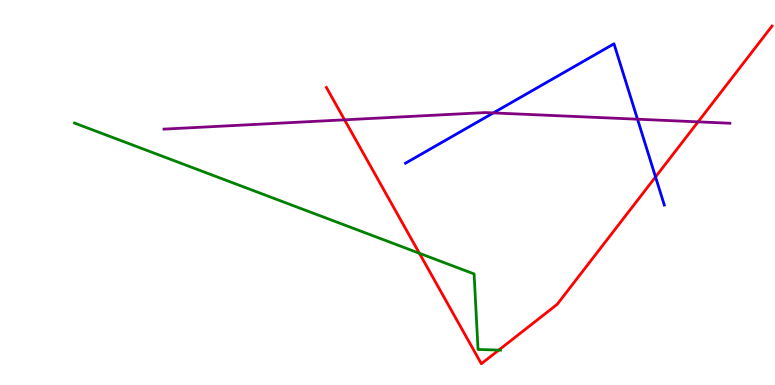[{'lines': ['blue', 'red'], 'intersections': [{'x': 8.46, 'y': 5.4}]}, {'lines': ['green', 'red'], 'intersections': [{'x': 5.41, 'y': 3.42}, {'x': 6.44, 'y': 0.907}]}, {'lines': ['purple', 'red'], 'intersections': [{'x': 4.45, 'y': 6.89}, {'x': 9.01, 'y': 6.84}]}, {'lines': ['blue', 'green'], 'intersections': []}, {'lines': ['blue', 'purple'], 'intersections': [{'x': 6.37, 'y': 7.07}, {'x': 8.23, 'y': 6.9}]}, {'lines': ['green', 'purple'], 'intersections': []}]